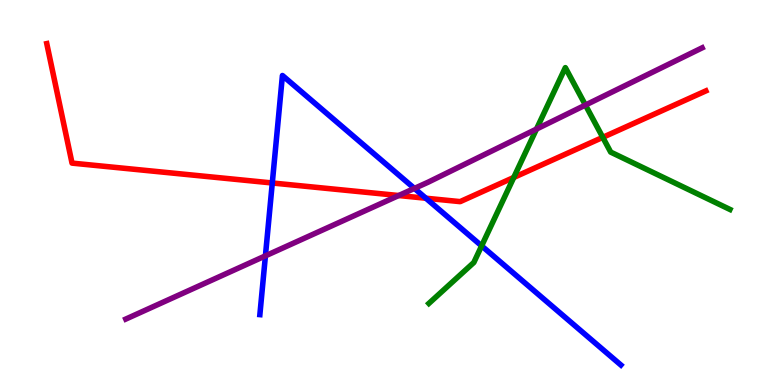[{'lines': ['blue', 'red'], 'intersections': [{'x': 3.51, 'y': 5.25}, {'x': 5.5, 'y': 4.85}]}, {'lines': ['green', 'red'], 'intersections': [{'x': 6.63, 'y': 5.39}, {'x': 7.78, 'y': 6.43}]}, {'lines': ['purple', 'red'], 'intersections': [{'x': 5.14, 'y': 4.92}]}, {'lines': ['blue', 'green'], 'intersections': [{'x': 6.21, 'y': 3.61}]}, {'lines': ['blue', 'purple'], 'intersections': [{'x': 3.42, 'y': 3.35}, {'x': 5.35, 'y': 5.11}]}, {'lines': ['green', 'purple'], 'intersections': [{'x': 6.92, 'y': 6.65}, {'x': 7.55, 'y': 7.27}]}]